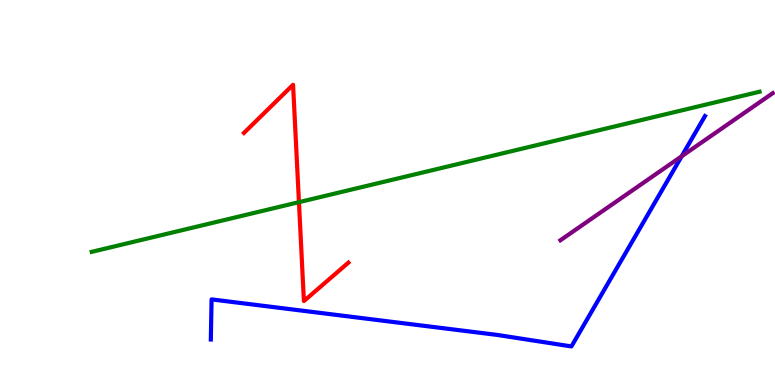[{'lines': ['blue', 'red'], 'intersections': []}, {'lines': ['green', 'red'], 'intersections': [{'x': 3.86, 'y': 4.75}]}, {'lines': ['purple', 'red'], 'intersections': []}, {'lines': ['blue', 'green'], 'intersections': []}, {'lines': ['blue', 'purple'], 'intersections': [{'x': 8.8, 'y': 5.94}]}, {'lines': ['green', 'purple'], 'intersections': []}]